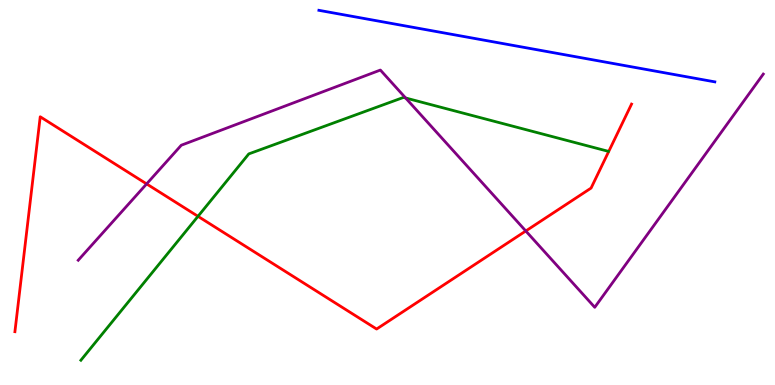[{'lines': ['blue', 'red'], 'intersections': []}, {'lines': ['green', 'red'], 'intersections': [{'x': 2.55, 'y': 4.38}]}, {'lines': ['purple', 'red'], 'intersections': [{'x': 1.89, 'y': 5.22}, {'x': 6.78, 'y': 4.0}]}, {'lines': ['blue', 'green'], 'intersections': []}, {'lines': ['blue', 'purple'], 'intersections': []}, {'lines': ['green', 'purple'], 'intersections': [{'x': 5.23, 'y': 7.45}]}]